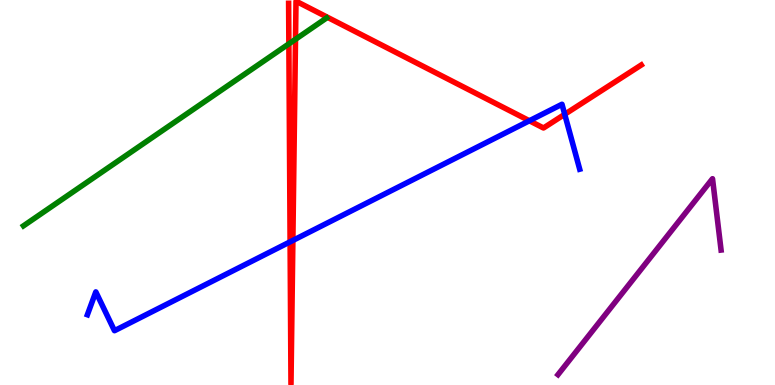[{'lines': ['blue', 'red'], 'intersections': [{'x': 3.74, 'y': 3.72}, {'x': 3.78, 'y': 3.75}, {'x': 6.83, 'y': 6.86}, {'x': 7.29, 'y': 7.03}]}, {'lines': ['green', 'red'], 'intersections': [{'x': 3.73, 'y': 8.86}, {'x': 3.81, 'y': 8.98}]}, {'lines': ['purple', 'red'], 'intersections': []}, {'lines': ['blue', 'green'], 'intersections': []}, {'lines': ['blue', 'purple'], 'intersections': []}, {'lines': ['green', 'purple'], 'intersections': []}]